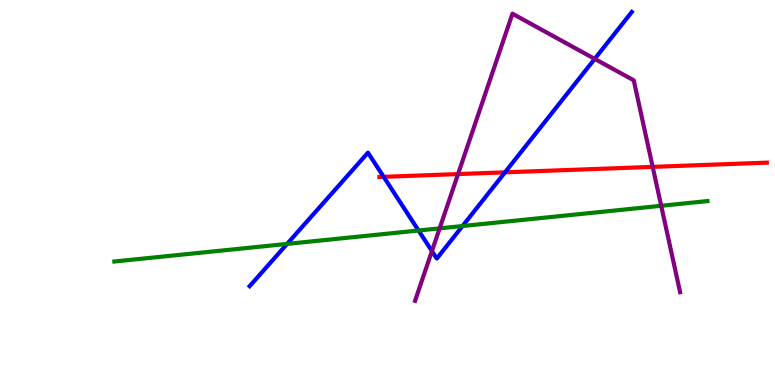[{'lines': ['blue', 'red'], 'intersections': [{'x': 4.95, 'y': 5.41}, {'x': 6.52, 'y': 5.52}]}, {'lines': ['green', 'red'], 'intersections': []}, {'lines': ['purple', 'red'], 'intersections': [{'x': 5.91, 'y': 5.48}, {'x': 8.42, 'y': 5.67}]}, {'lines': ['blue', 'green'], 'intersections': [{'x': 3.7, 'y': 3.66}, {'x': 5.4, 'y': 4.01}, {'x': 5.97, 'y': 4.13}]}, {'lines': ['blue', 'purple'], 'intersections': [{'x': 5.57, 'y': 3.48}, {'x': 7.67, 'y': 8.47}]}, {'lines': ['green', 'purple'], 'intersections': [{'x': 5.67, 'y': 4.07}, {'x': 8.53, 'y': 4.65}]}]